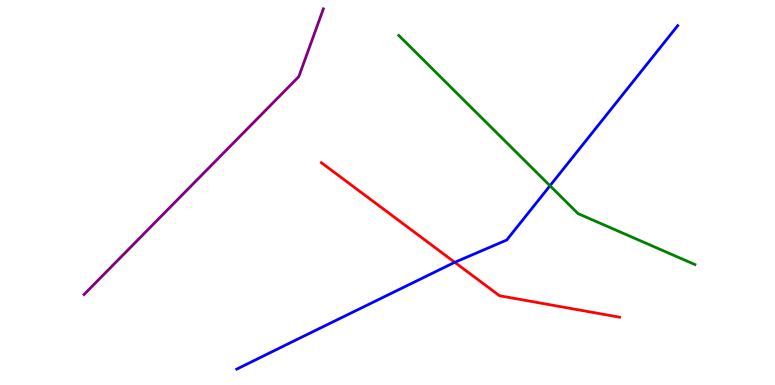[{'lines': ['blue', 'red'], 'intersections': [{'x': 5.87, 'y': 3.19}]}, {'lines': ['green', 'red'], 'intersections': []}, {'lines': ['purple', 'red'], 'intersections': []}, {'lines': ['blue', 'green'], 'intersections': [{'x': 7.1, 'y': 5.18}]}, {'lines': ['blue', 'purple'], 'intersections': []}, {'lines': ['green', 'purple'], 'intersections': []}]